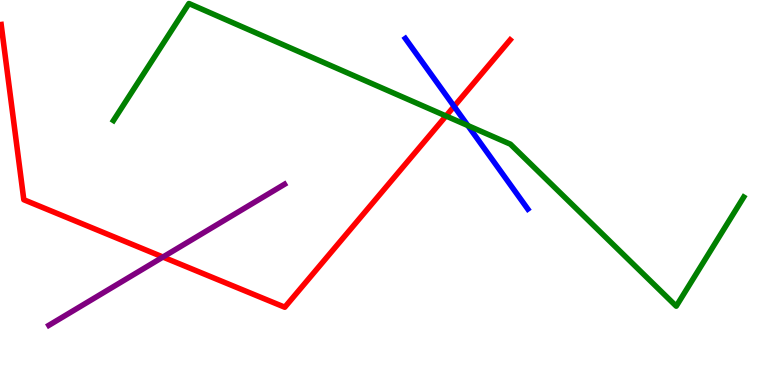[{'lines': ['blue', 'red'], 'intersections': [{'x': 5.86, 'y': 7.24}]}, {'lines': ['green', 'red'], 'intersections': [{'x': 5.75, 'y': 6.99}]}, {'lines': ['purple', 'red'], 'intersections': [{'x': 2.1, 'y': 3.32}]}, {'lines': ['blue', 'green'], 'intersections': [{'x': 6.04, 'y': 6.74}]}, {'lines': ['blue', 'purple'], 'intersections': []}, {'lines': ['green', 'purple'], 'intersections': []}]